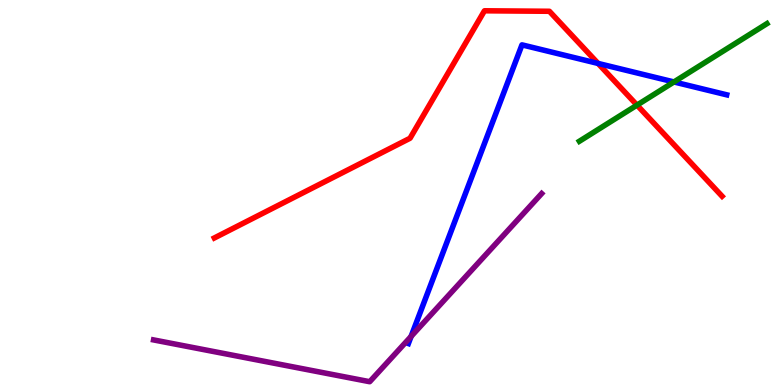[{'lines': ['blue', 'red'], 'intersections': [{'x': 7.72, 'y': 8.35}]}, {'lines': ['green', 'red'], 'intersections': [{'x': 8.22, 'y': 7.27}]}, {'lines': ['purple', 'red'], 'intersections': []}, {'lines': ['blue', 'green'], 'intersections': [{'x': 8.7, 'y': 7.87}]}, {'lines': ['blue', 'purple'], 'intersections': [{'x': 5.3, 'y': 1.26}]}, {'lines': ['green', 'purple'], 'intersections': []}]